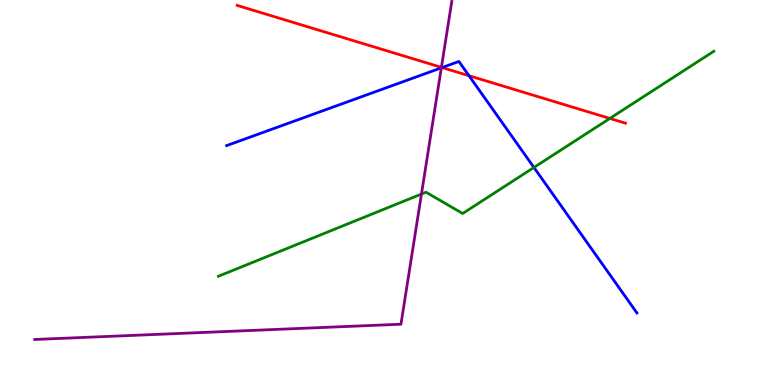[{'lines': ['blue', 'red'], 'intersections': [{'x': 5.7, 'y': 8.25}, {'x': 6.05, 'y': 8.03}]}, {'lines': ['green', 'red'], 'intersections': [{'x': 7.87, 'y': 6.92}]}, {'lines': ['purple', 'red'], 'intersections': [{'x': 5.7, 'y': 8.25}]}, {'lines': ['blue', 'green'], 'intersections': [{'x': 6.89, 'y': 5.65}]}, {'lines': ['blue', 'purple'], 'intersections': [{'x': 5.69, 'y': 8.24}]}, {'lines': ['green', 'purple'], 'intersections': [{'x': 5.44, 'y': 4.96}]}]